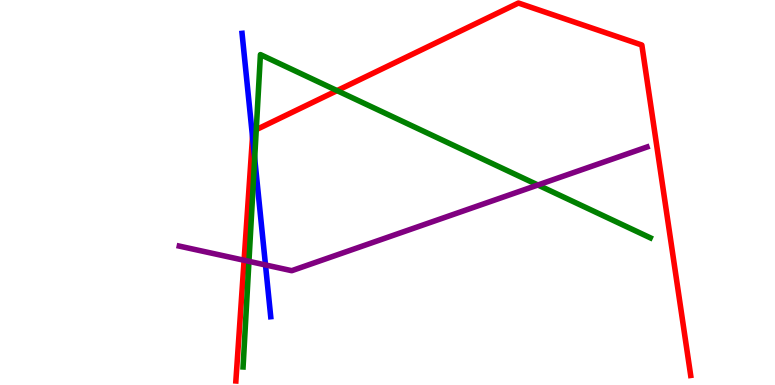[{'lines': ['blue', 'red'], 'intersections': [{'x': 3.26, 'y': 6.45}]}, {'lines': ['green', 'red'], 'intersections': [{'x': 3.31, 'y': 6.63}, {'x': 4.35, 'y': 7.65}]}, {'lines': ['purple', 'red'], 'intersections': [{'x': 3.15, 'y': 3.24}]}, {'lines': ['blue', 'green'], 'intersections': [{'x': 3.29, 'y': 5.89}]}, {'lines': ['blue', 'purple'], 'intersections': [{'x': 3.43, 'y': 3.12}]}, {'lines': ['green', 'purple'], 'intersections': [{'x': 3.21, 'y': 3.21}, {'x': 6.94, 'y': 5.19}]}]